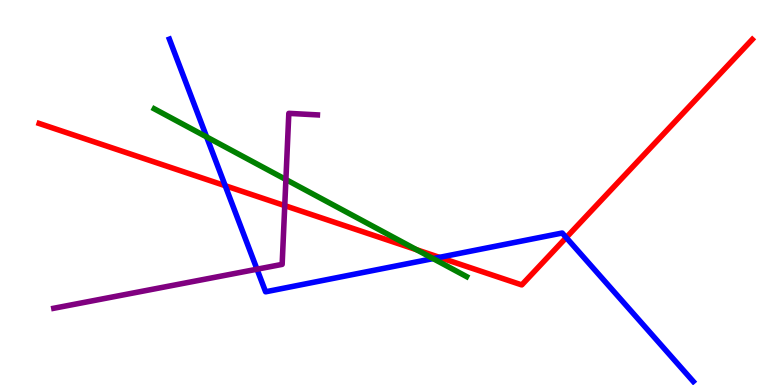[{'lines': ['blue', 'red'], 'intersections': [{'x': 2.91, 'y': 5.18}, {'x': 5.67, 'y': 3.32}, {'x': 7.31, 'y': 3.83}]}, {'lines': ['green', 'red'], 'intersections': [{'x': 5.37, 'y': 3.51}]}, {'lines': ['purple', 'red'], 'intersections': [{'x': 3.67, 'y': 4.66}]}, {'lines': ['blue', 'green'], 'intersections': [{'x': 2.67, 'y': 6.44}, {'x': 5.59, 'y': 3.28}]}, {'lines': ['blue', 'purple'], 'intersections': [{'x': 3.32, 'y': 3.01}]}, {'lines': ['green', 'purple'], 'intersections': [{'x': 3.69, 'y': 5.34}]}]